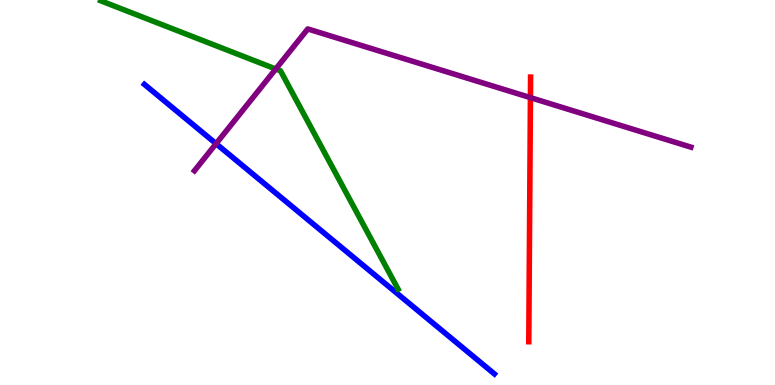[{'lines': ['blue', 'red'], 'intersections': []}, {'lines': ['green', 'red'], 'intersections': []}, {'lines': ['purple', 'red'], 'intersections': [{'x': 6.84, 'y': 7.46}]}, {'lines': ['blue', 'green'], 'intersections': []}, {'lines': ['blue', 'purple'], 'intersections': [{'x': 2.79, 'y': 6.27}]}, {'lines': ['green', 'purple'], 'intersections': [{'x': 3.56, 'y': 8.21}]}]